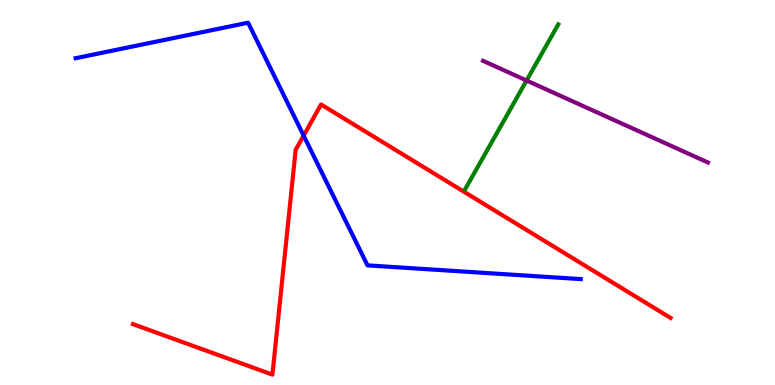[{'lines': ['blue', 'red'], 'intersections': [{'x': 3.92, 'y': 6.48}]}, {'lines': ['green', 'red'], 'intersections': []}, {'lines': ['purple', 'red'], 'intersections': []}, {'lines': ['blue', 'green'], 'intersections': []}, {'lines': ['blue', 'purple'], 'intersections': []}, {'lines': ['green', 'purple'], 'intersections': [{'x': 6.79, 'y': 7.91}]}]